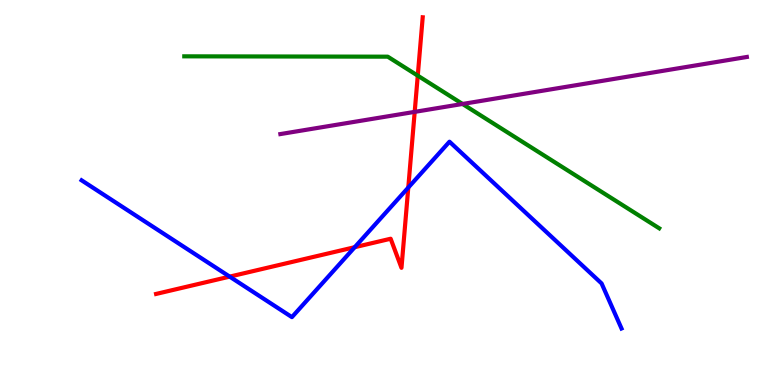[{'lines': ['blue', 'red'], 'intersections': [{'x': 2.96, 'y': 2.81}, {'x': 4.58, 'y': 3.58}, {'x': 5.27, 'y': 5.13}]}, {'lines': ['green', 'red'], 'intersections': [{'x': 5.39, 'y': 8.03}]}, {'lines': ['purple', 'red'], 'intersections': [{'x': 5.35, 'y': 7.09}]}, {'lines': ['blue', 'green'], 'intersections': []}, {'lines': ['blue', 'purple'], 'intersections': []}, {'lines': ['green', 'purple'], 'intersections': [{'x': 5.97, 'y': 7.3}]}]